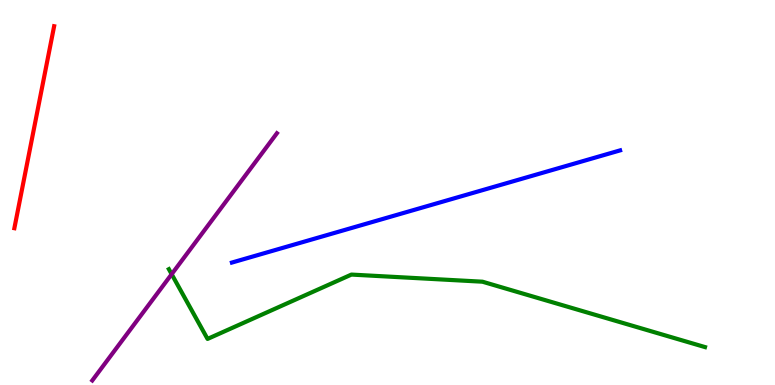[{'lines': ['blue', 'red'], 'intersections': []}, {'lines': ['green', 'red'], 'intersections': []}, {'lines': ['purple', 'red'], 'intersections': []}, {'lines': ['blue', 'green'], 'intersections': []}, {'lines': ['blue', 'purple'], 'intersections': []}, {'lines': ['green', 'purple'], 'intersections': [{'x': 2.22, 'y': 2.88}]}]